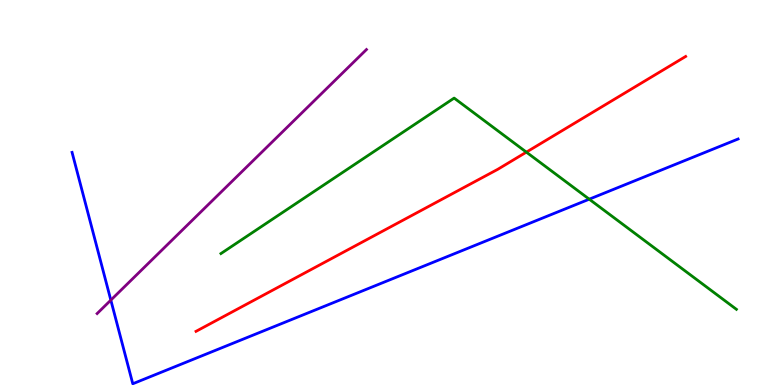[{'lines': ['blue', 'red'], 'intersections': []}, {'lines': ['green', 'red'], 'intersections': [{'x': 6.79, 'y': 6.05}]}, {'lines': ['purple', 'red'], 'intersections': []}, {'lines': ['blue', 'green'], 'intersections': [{'x': 7.6, 'y': 4.83}]}, {'lines': ['blue', 'purple'], 'intersections': [{'x': 1.43, 'y': 2.2}]}, {'lines': ['green', 'purple'], 'intersections': []}]